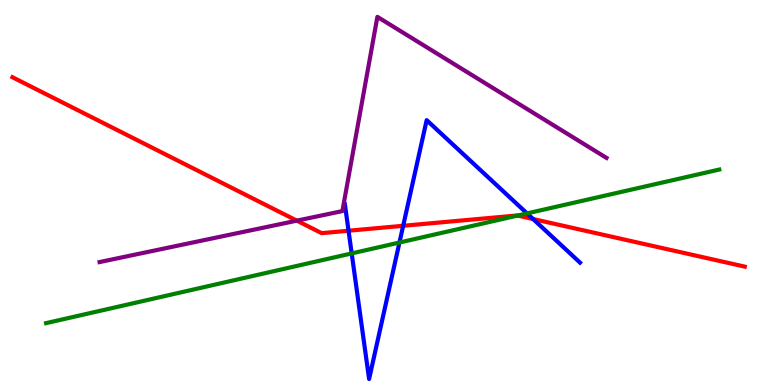[{'lines': ['blue', 'red'], 'intersections': [{'x': 4.5, 'y': 4.01}, {'x': 5.2, 'y': 4.14}, {'x': 6.88, 'y': 4.31}]}, {'lines': ['green', 'red'], 'intersections': [{'x': 6.68, 'y': 4.4}]}, {'lines': ['purple', 'red'], 'intersections': [{'x': 3.83, 'y': 4.27}]}, {'lines': ['blue', 'green'], 'intersections': [{'x': 4.54, 'y': 3.42}, {'x': 5.15, 'y': 3.7}, {'x': 6.8, 'y': 4.46}]}, {'lines': ['blue', 'purple'], 'intersections': []}, {'lines': ['green', 'purple'], 'intersections': []}]